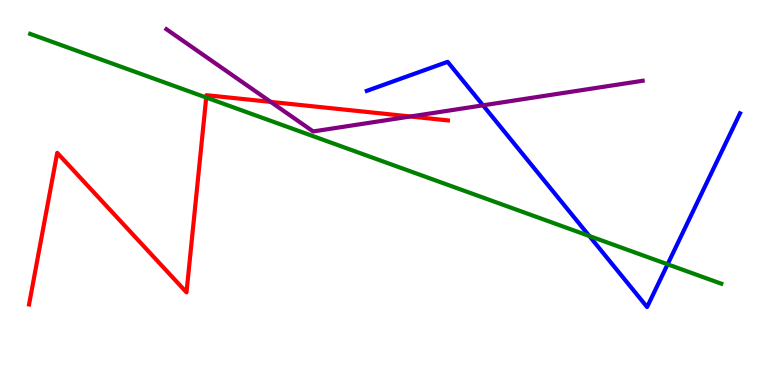[{'lines': ['blue', 'red'], 'intersections': []}, {'lines': ['green', 'red'], 'intersections': [{'x': 2.66, 'y': 7.47}]}, {'lines': ['purple', 'red'], 'intersections': [{'x': 3.49, 'y': 7.35}, {'x': 5.3, 'y': 6.97}]}, {'lines': ['blue', 'green'], 'intersections': [{'x': 7.6, 'y': 3.87}, {'x': 8.61, 'y': 3.14}]}, {'lines': ['blue', 'purple'], 'intersections': [{'x': 6.23, 'y': 7.26}]}, {'lines': ['green', 'purple'], 'intersections': []}]